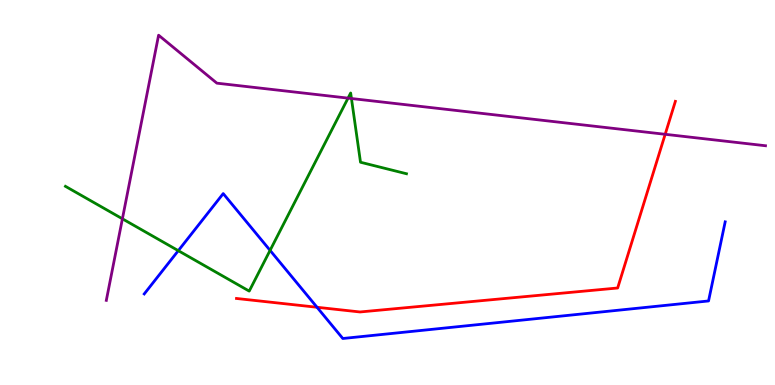[{'lines': ['blue', 'red'], 'intersections': [{'x': 4.09, 'y': 2.02}]}, {'lines': ['green', 'red'], 'intersections': []}, {'lines': ['purple', 'red'], 'intersections': [{'x': 8.58, 'y': 6.51}]}, {'lines': ['blue', 'green'], 'intersections': [{'x': 2.3, 'y': 3.49}, {'x': 3.48, 'y': 3.5}]}, {'lines': ['blue', 'purple'], 'intersections': []}, {'lines': ['green', 'purple'], 'intersections': [{'x': 1.58, 'y': 4.32}, {'x': 4.49, 'y': 7.45}, {'x': 4.53, 'y': 7.44}]}]